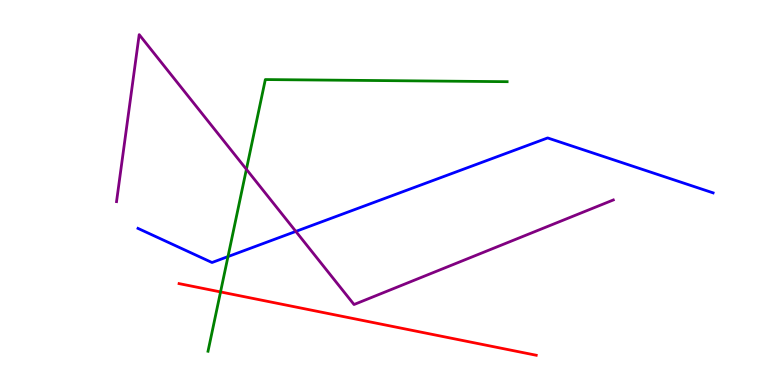[{'lines': ['blue', 'red'], 'intersections': []}, {'lines': ['green', 'red'], 'intersections': [{'x': 2.85, 'y': 2.42}]}, {'lines': ['purple', 'red'], 'intersections': []}, {'lines': ['blue', 'green'], 'intersections': [{'x': 2.94, 'y': 3.34}]}, {'lines': ['blue', 'purple'], 'intersections': [{'x': 3.82, 'y': 3.99}]}, {'lines': ['green', 'purple'], 'intersections': [{'x': 3.18, 'y': 5.6}]}]